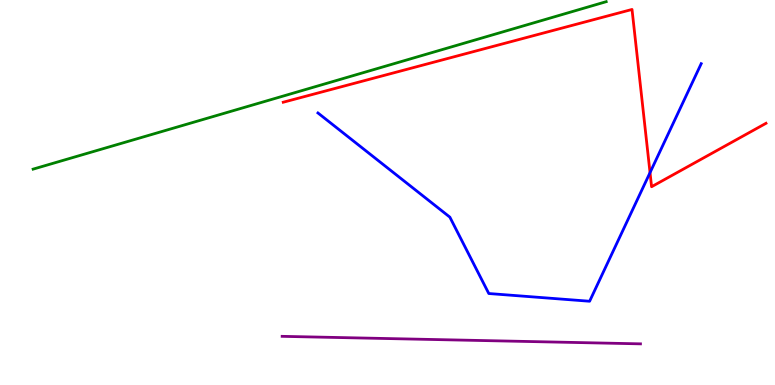[{'lines': ['blue', 'red'], 'intersections': [{'x': 8.39, 'y': 5.52}]}, {'lines': ['green', 'red'], 'intersections': []}, {'lines': ['purple', 'red'], 'intersections': []}, {'lines': ['blue', 'green'], 'intersections': []}, {'lines': ['blue', 'purple'], 'intersections': []}, {'lines': ['green', 'purple'], 'intersections': []}]